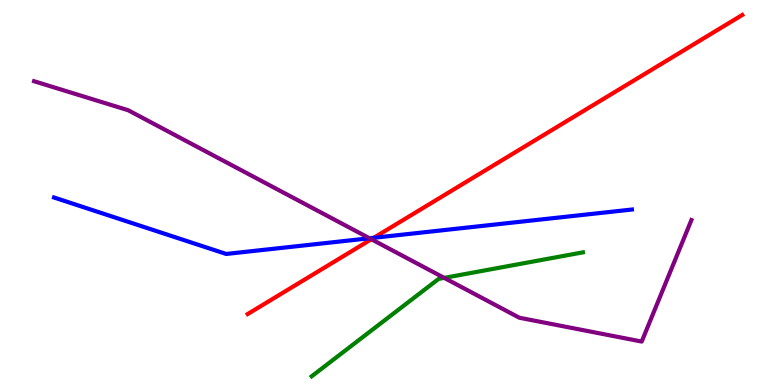[{'lines': ['blue', 'red'], 'intersections': [{'x': 4.82, 'y': 3.82}]}, {'lines': ['green', 'red'], 'intersections': []}, {'lines': ['purple', 'red'], 'intersections': [{'x': 4.79, 'y': 3.79}]}, {'lines': ['blue', 'green'], 'intersections': []}, {'lines': ['blue', 'purple'], 'intersections': [{'x': 4.77, 'y': 3.81}]}, {'lines': ['green', 'purple'], 'intersections': [{'x': 5.73, 'y': 2.78}]}]